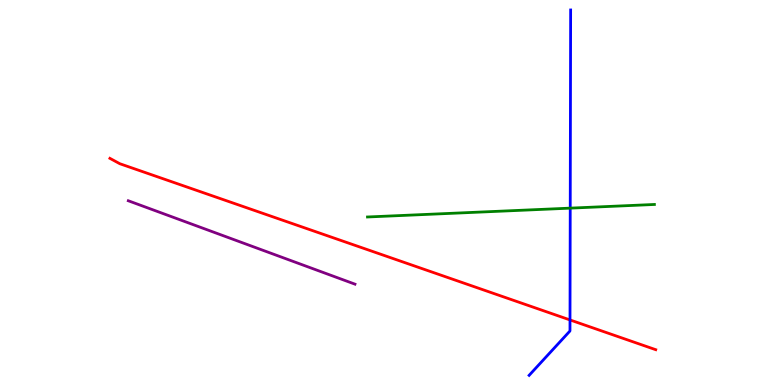[{'lines': ['blue', 'red'], 'intersections': [{'x': 7.35, 'y': 1.69}]}, {'lines': ['green', 'red'], 'intersections': []}, {'lines': ['purple', 'red'], 'intersections': []}, {'lines': ['blue', 'green'], 'intersections': [{'x': 7.36, 'y': 4.59}]}, {'lines': ['blue', 'purple'], 'intersections': []}, {'lines': ['green', 'purple'], 'intersections': []}]